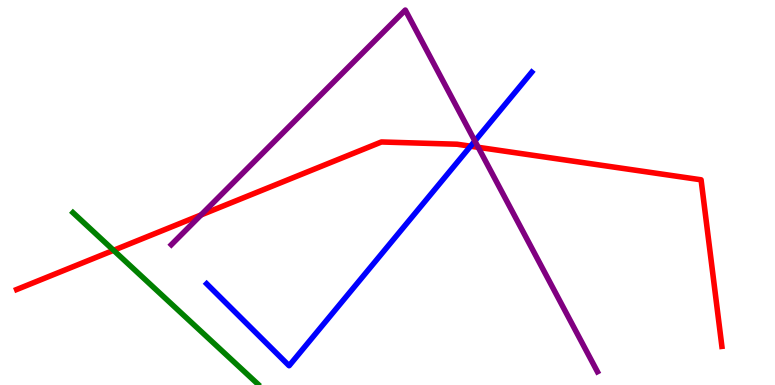[{'lines': ['blue', 'red'], 'intersections': [{'x': 6.07, 'y': 6.2}]}, {'lines': ['green', 'red'], 'intersections': [{'x': 1.47, 'y': 3.5}]}, {'lines': ['purple', 'red'], 'intersections': [{'x': 2.59, 'y': 4.42}, {'x': 6.17, 'y': 6.17}]}, {'lines': ['blue', 'green'], 'intersections': []}, {'lines': ['blue', 'purple'], 'intersections': [{'x': 6.13, 'y': 6.34}]}, {'lines': ['green', 'purple'], 'intersections': []}]